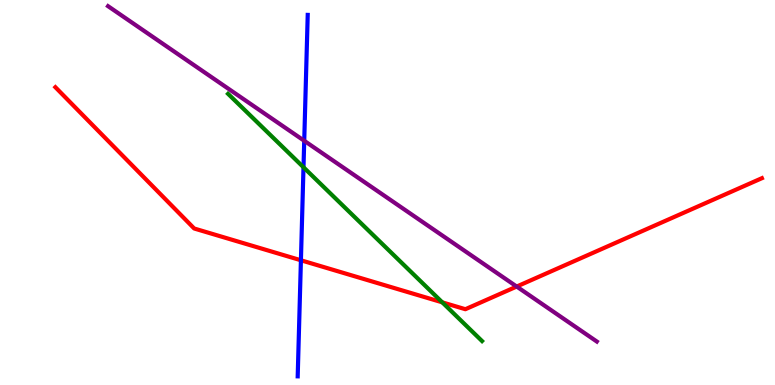[{'lines': ['blue', 'red'], 'intersections': [{'x': 3.88, 'y': 3.24}]}, {'lines': ['green', 'red'], 'intersections': [{'x': 5.71, 'y': 2.15}]}, {'lines': ['purple', 'red'], 'intersections': [{'x': 6.67, 'y': 2.56}]}, {'lines': ['blue', 'green'], 'intersections': [{'x': 3.92, 'y': 5.66}]}, {'lines': ['blue', 'purple'], 'intersections': [{'x': 3.93, 'y': 6.34}]}, {'lines': ['green', 'purple'], 'intersections': []}]